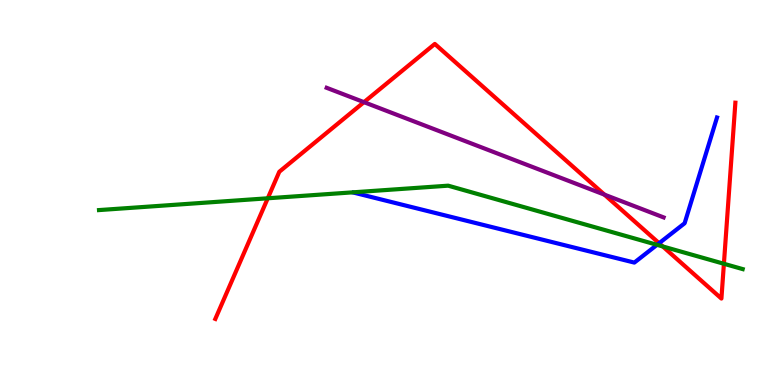[{'lines': ['blue', 'red'], 'intersections': [{'x': 8.5, 'y': 3.68}]}, {'lines': ['green', 'red'], 'intersections': [{'x': 3.46, 'y': 4.85}, {'x': 8.55, 'y': 3.6}, {'x': 9.34, 'y': 3.15}]}, {'lines': ['purple', 'red'], 'intersections': [{'x': 4.7, 'y': 7.35}, {'x': 7.8, 'y': 4.94}]}, {'lines': ['blue', 'green'], 'intersections': [{'x': 8.48, 'y': 3.64}]}, {'lines': ['blue', 'purple'], 'intersections': []}, {'lines': ['green', 'purple'], 'intersections': []}]